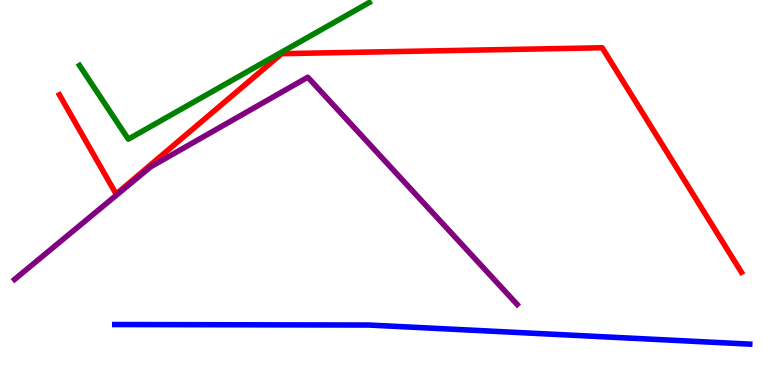[{'lines': ['blue', 'red'], 'intersections': []}, {'lines': ['green', 'red'], 'intersections': []}, {'lines': ['purple', 'red'], 'intersections': []}, {'lines': ['blue', 'green'], 'intersections': []}, {'lines': ['blue', 'purple'], 'intersections': []}, {'lines': ['green', 'purple'], 'intersections': []}]